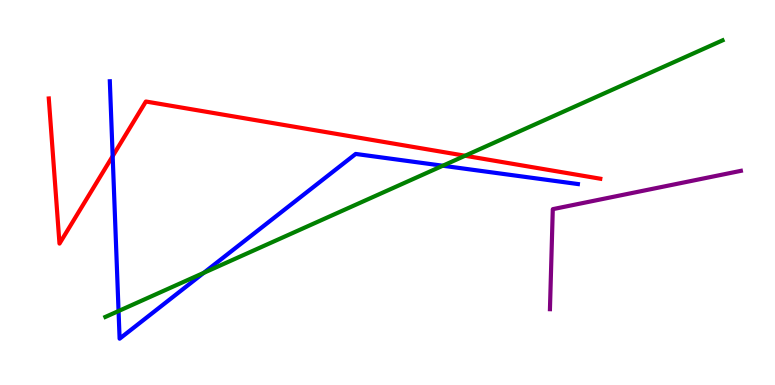[{'lines': ['blue', 'red'], 'intersections': [{'x': 1.45, 'y': 5.94}]}, {'lines': ['green', 'red'], 'intersections': [{'x': 6.0, 'y': 5.95}]}, {'lines': ['purple', 'red'], 'intersections': []}, {'lines': ['blue', 'green'], 'intersections': [{'x': 1.53, 'y': 1.92}, {'x': 2.63, 'y': 2.91}, {'x': 5.71, 'y': 5.7}]}, {'lines': ['blue', 'purple'], 'intersections': []}, {'lines': ['green', 'purple'], 'intersections': []}]